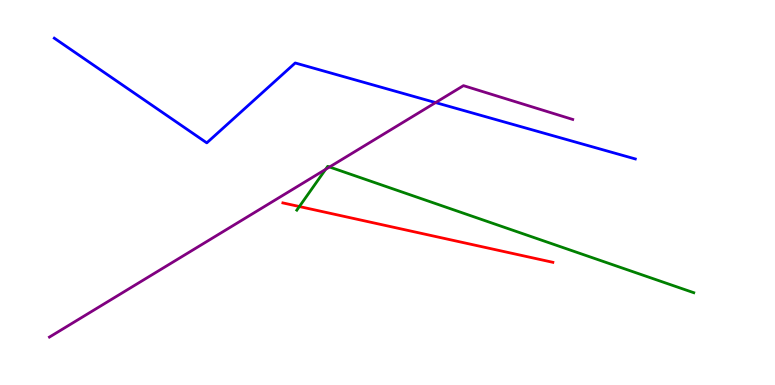[{'lines': ['blue', 'red'], 'intersections': []}, {'lines': ['green', 'red'], 'intersections': [{'x': 3.86, 'y': 4.64}]}, {'lines': ['purple', 'red'], 'intersections': []}, {'lines': ['blue', 'green'], 'intersections': []}, {'lines': ['blue', 'purple'], 'intersections': [{'x': 5.62, 'y': 7.34}]}, {'lines': ['green', 'purple'], 'intersections': [{'x': 4.2, 'y': 5.6}, {'x': 4.25, 'y': 5.66}]}]